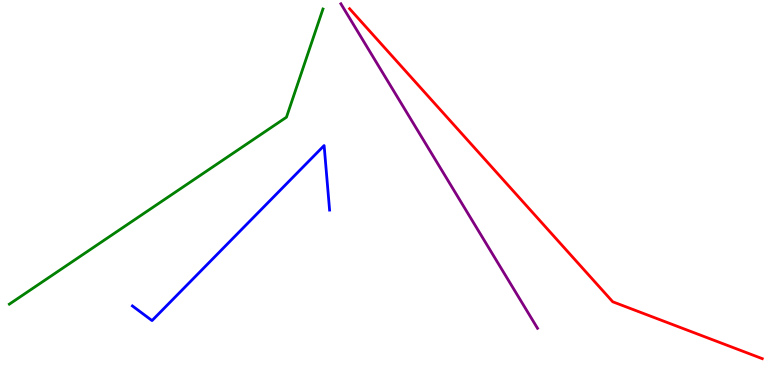[{'lines': ['blue', 'red'], 'intersections': []}, {'lines': ['green', 'red'], 'intersections': []}, {'lines': ['purple', 'red'], 'intersections': []}, {'lines': ['blue', 'green'], 'intersections': []}, {'lines': ['blue', 'purple'], 'intersections': []}, {'lines': ['green', 'purple'], 'intersections': []}]